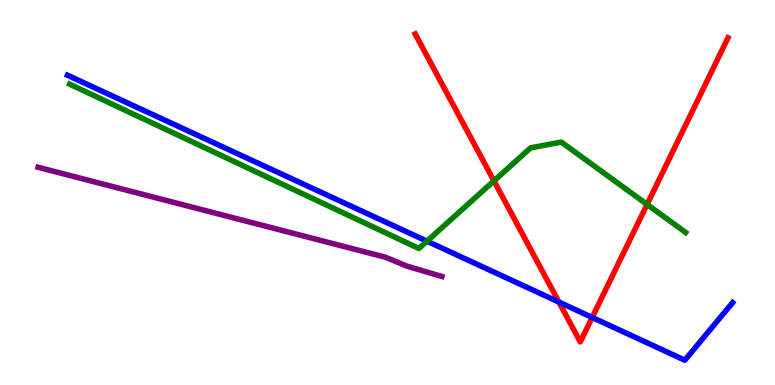[{'lines': ['blue', 'red'], 'intersections': [{'x': 7.21, 'y': 2.15}, {'x': 7.64, 'y': 1.75}]}, {'lines': ['green', 'red'], 'intersections': [{'x': 6.37, 'y': 5.3}, {'x': 8.35, 'y': 4.69}]}, {'lines': ['purple', 'red'], 'intersections': []}, {'lines': ['blue', 'green'], 'intersections': [{'x': 5.51, 'y': 3.74}]}, {'lines': ['blue', 'purple'], 'intersections': []}, {'lines': ['green', 'purple'], 'intersections': []}]